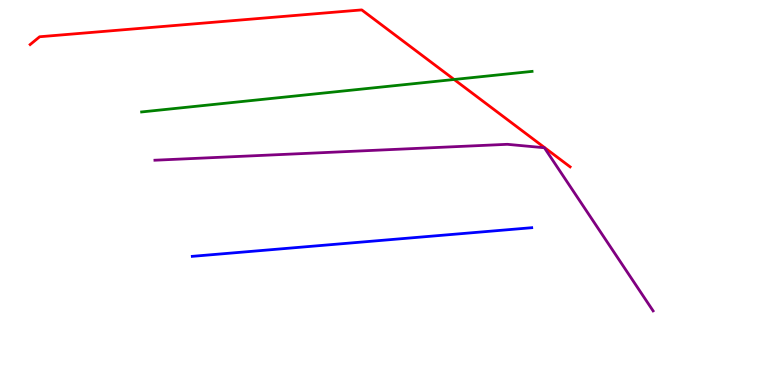[{'lines': ['blue', 'red'], 'intersections': []}, {'lines': ['green', 'red'], 'intersections': [{'x': 5.86, 'y': 7.94}]}, {'lines': ['purple', 'red'], 'intersections': []}, {'lines': ['blue', 'green'], 'intersections': []}, {'lines': ['blue', 'purple'], 'intersections': []}, {'lines': ['green', 'purple'], 'intersections': []}]